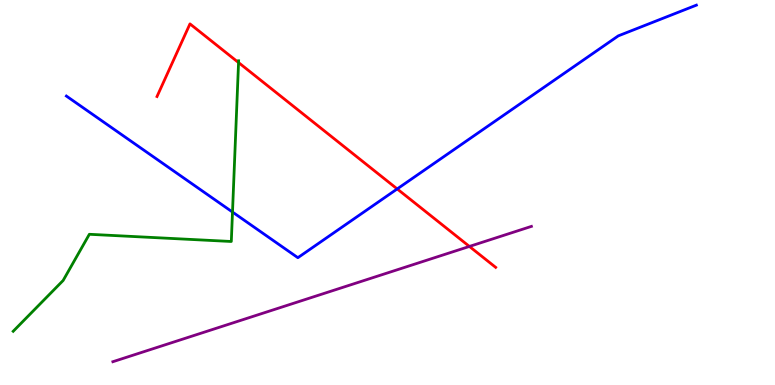[{'lines': ['blue', 'red'], 'intersections': [{'x': 5.13, 'y': 5.09}]}, {'lines': ['green', 'red'], 'intersections': [{'x': 3.08, 'y': 8.37}]}, {'lines': ['purple', 'red'], 'intersections': [{'x': 6.06, 'y': 3.6}]}, {'lines': ['blue', 'green'], 'intersections': [{'x': 3.0, 'y': 4.49}]}, {'lines': ['blue', 'purple'], 'intersections': []}, {'lines': ['green', 'purple'], 'intersections': []}]